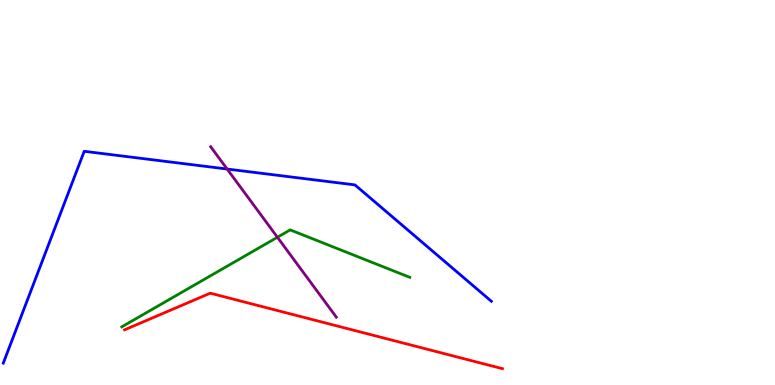[{'lines': ['blue', 'red'], 'intersections': []}, {'lines': ['green', 'red'], 'intersections': []}, {'lines': ['purple', 'red'], 'intersections': []}, {'lines': ['blue', 'green'], 'intersections': []}, {'lines': ['blue', 'purple'], 'intersections': [{'x': 2.93, 'y': 5.61}]}, {'lines': ['green', 'purple'], 'intersections': [{'x': 3.58, 'y': 3.84}]}]